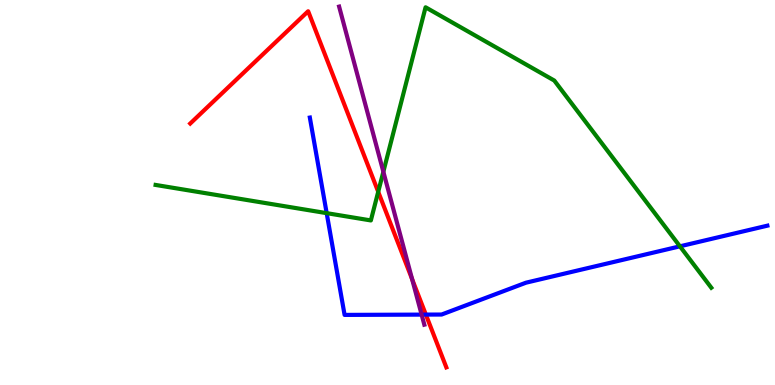[{'lines': ['blue', 'red'], 'intersections': [{'x': 5.49, 'y': 1.83}]}, {'lines': ['green', 'red'], 'intersections': [{'x': 4.88, 'y': 5.02}]}, {'lines': ['purple', 'red'], 'intersections': [{'x': 5.32, 'y': 2.75}]}, {'lines': ['blue', 'green'], 'intersections': [{'x': 4.22, 'y': 4.46}, {'x': 8.77, 'y': 3.6}]}, {'lines': ['blue', 'purple'], 'intersections': [{'x': 5.44, 'y': 1.83}]}, {'lines': ['green', 'purple'], 'intersections': [{'x': 4.95, 'y': 5.54}]}]